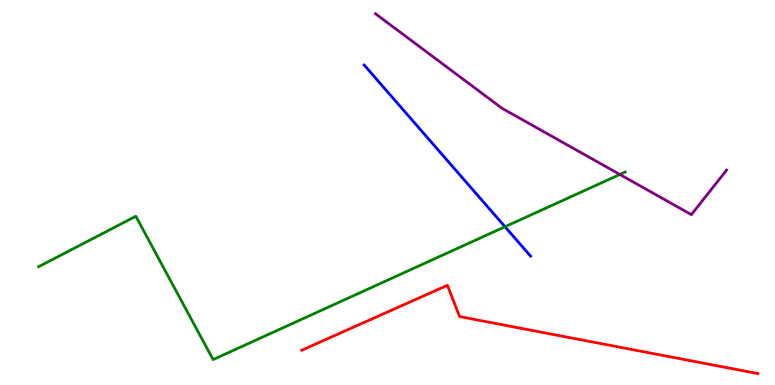[{'lines': ['blue', 'red'], 'intersections': []}, {'lines': ['green', 'red'], 'intersections': []}, {'lines': ['purple', 'red'], 'intersections': []}, {'lines': ['blue', 'green'], 'intersections': [{'x': 6.52, 'y': 4.11}]}, {'lines': ['blue', 'purple'], 'intersections': []}, {'lines': ['green', 'purple'], 'intersections': [{'x': 8.0, 'y': 5.47}]}]